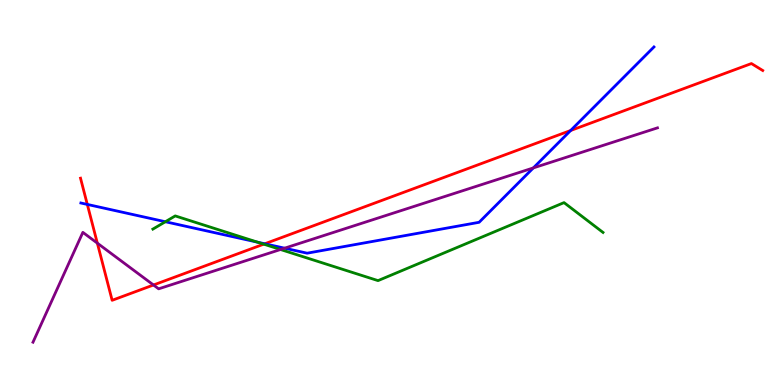[{'lines': ['blue', 'red'], 'intersections': [{'x': 1.13, 'y': 4.69}, {'x': 3.42, 'y': 3.67}, {'x': 7.36, 'y': 6.61}]}, {'lines': ['green', 'red'], 'intersections': [{'x': 3.4, 'y': 3.66}]}, {'lines': ['purple', 'red'], 'intersections': [{'x': 1.26, 'y': 3.68}, {'x': 1.98, 'y': 2.6}]}, {'lines': ['blue', 'green'], 'intersections': [{'x': 2.13, 'y': 4.24}, {'x': 3.32, 'y': 3.71}]}, {'lines': ['blue', 'purple'], 'intersections': [{'x': 3.67, 'y': 3.55}, {'x': 6.88, 'y': 5.64}]}, {'lines': ['green', 'purple'], 'intersections': [{'x': 3.62, 'y': 3.52}]}]